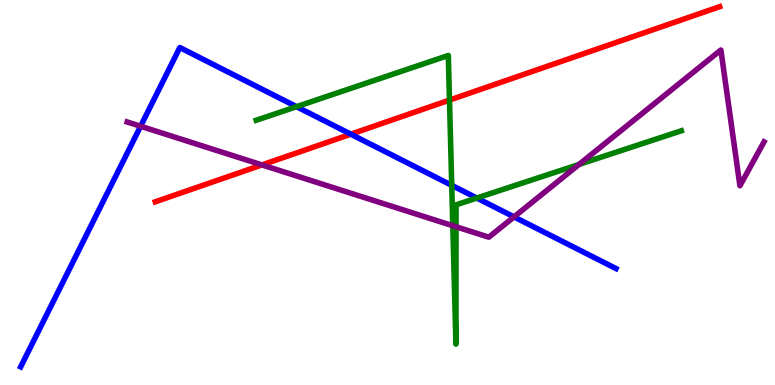[{'lines': ['blue', 'red'], 'intersections': [{'x': 4.53, 'y': 6.51}]}, {'lines': ['green', 'red'], 'intersections': [{'x': 5.8, 'y': 7.4}]}, {'lines': ['purple', 'red'], 'intersections': [{'x': 3.38, 'y': 5.72}]}, {'lines': ['blue', 'green'], 'intersections': [{'x': 3.83, 'y': 7.23}, {'x': 5.83, 'y': 5.19}, {'x': 6.15, 'y': 4.86}]}, {'lines': ['blue', 'purple'], 'intersections': [{'x': 1.81, 'y': 6.72}, {'x': 6.63, 'y': 4.37}]}, {'lines': ['green', 'purple'], 'intersections': [{'x': 5.84, 'y': 4.14}, {'x': 5.88, 'y': 4.11}, {'x': 7.47, 'y': 5.73}]}]